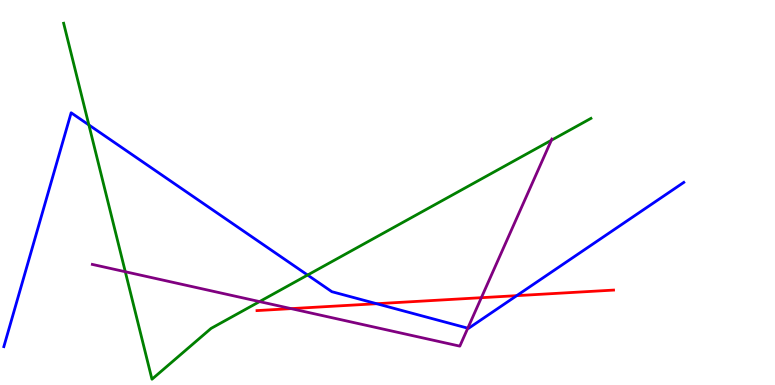[{'lines': ['blue', 'red'], 'intersections': [{'x': 4.86, 'y': 2.11}, {'x': 6.67, 'y': 2.32}]}, {'lines': ['green', 'red'], 'intersections': []}, {'lines': ['purple', 'red'], 'intersections': [{'x': 3.76, 'y': 1.98}, {'x': 6.21, 'y': 2.27}]}, {'lines': ['blue', 'green'], 'intersections': [{'x': 1.15, 'y': 6.75}, {'x': 3.97, 'y': 2.86}]}, {'lines': ['blue', 'purple'], 'intersections': [{'x': 6.04, 'y': 1.48}]}, {'lines': ['green', 'purple'], 'intersections': [{'x': 1.62, 'y': 2.94}, {'x': 3.35, 'y': 2.17}, {'x': 7.11, 'y': 6.36}]}]